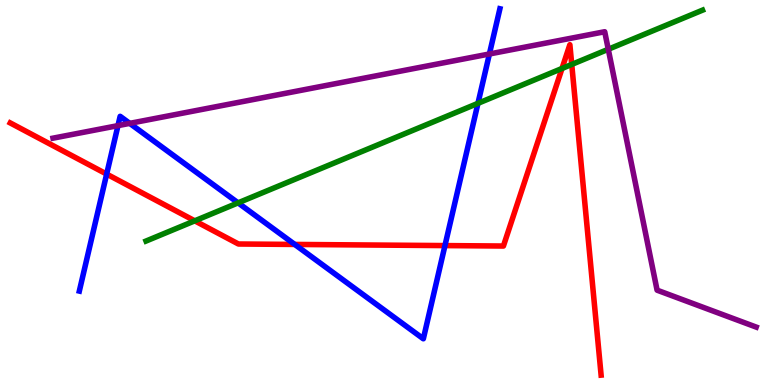[{'lines': ['blue', 'red'], 'intersections': [{'x': 1.38, 'y': 5.48}, {'x': 3.8, 'y': 3.65}, {'x': 5.74, 'y': 3.62}]}, {'lines': ['green', 'red'], 'intersections': [{'x': 2.51, 'y': 4.26}, {'x': 7.25, 'y': 8.22}, {'x': 7.38, 'y': 8.33}]}, {'lines': ['purple', 'red'], 'intersections': []}, {'lines': ['blue', 'green'], 'intersections': [{'x': 3.07, 'y': 4.73}, {'x': 6.17, 'y': 7.32}]}, {'lines': ['blue', 'purple'], 'intersections': [{'x': 1.52, 'y': 6.74}, {'x': 1.67, 'y': 6.8}, {'x': 6.31, 'y': 8.6}]}, {'lines': ['green', 'purple'], 'intersections': [{'x': 7.85, 'y': 8.72}]}]